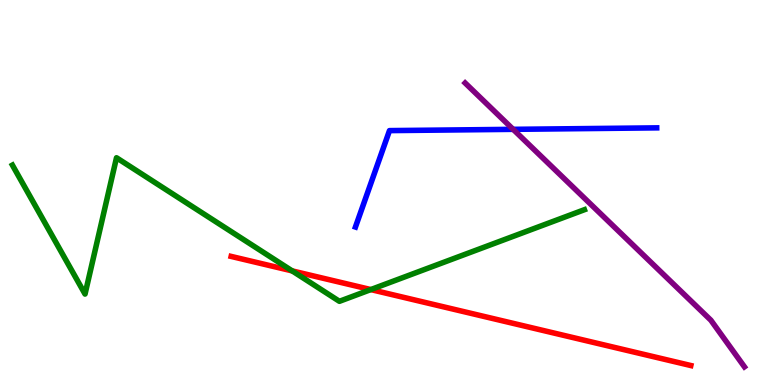[{'lines': ['blue', 'red'], 'intersections': []}, {'lines': ['green', 'red'], 'intersections': [{'x': 3.77, 'y': 2.96}, {'x': 4.78, 'y': 2.48}]}, {'lines': ['purple', 'red'], 'intersections': []}, {'lines': ['blue', 'green'], 'intersections': []}, {'lines': ['blue', 'purple'], 'intersections': [{'x': 6.62, 'y': 6.64}]}, {'lines': ['green', 'purple'], 'intersections': []}]